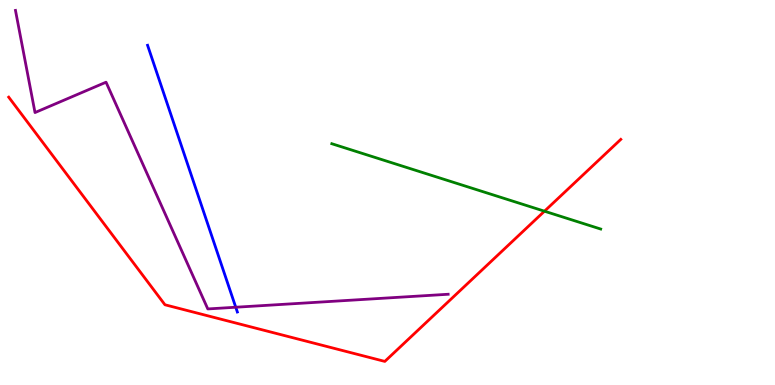[{'lines': ['blue', 'red'], 'intersections': []}, {'lines': ['green', 'red'], 'intersections': [{'x': 7.03, 'y': 4.51}]}, {'lines': ['purple', 'red'], 'intersections': []}, {'lines': ['blue', 'green'], 'intersections': []}, {'lines': ['blue', 'purple'], 'intersections': [{'x': 3.04, 'y': 2.02}]}, {'lines': ['green', 'purple'], 'intersections': []}]